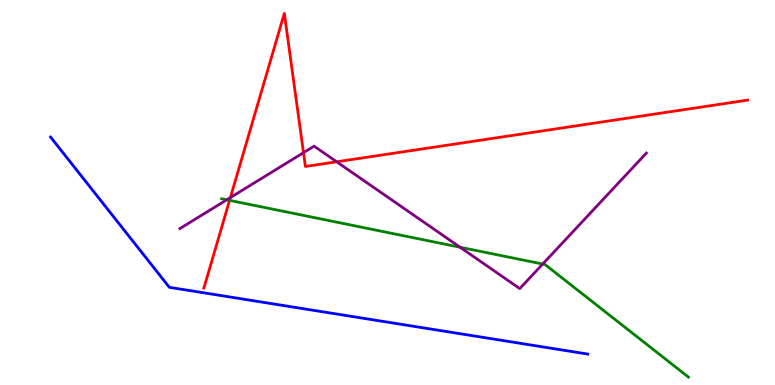[{'lines': ['blue', 'red'], 'intersections': []}, {'lines': ['green', 'red'], 'intersections': [{'x': 2.96, 'y': 4.8}]}, {'lines': ['purple', 'red'], 'intersections': [{'x': 2.97, 'y': 4.87}, {'x': 3.92, 'y': 6.03}, {'x': 4.34, 'y': 5.8}]}, {'lines': ['blue', 'green'], 'intersections': []}, {'lines': ['blue', 'purple'], 'intersections': []}, {'lines': ['green', 'purple'], 'intersections': [{'x': 2.93, 'y': 4.81}, {'x': 5.94, 'y': 3.58}, {'x': 7.0, 'y': 3.14}]}]